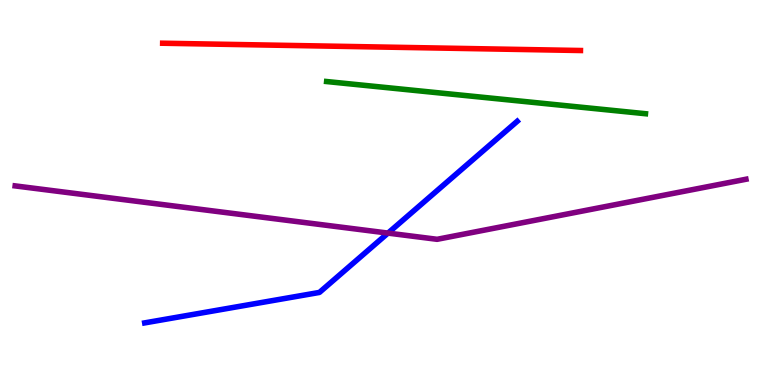[{'lines': ['blue', 'red'], 'intersections': []}, {'lines': ['green', 'red'], 'intersections': []}, {'lines': ['purple', 'red'], 'intersections': []}, {'lines': ['blue', 'green'], 'intersections': []}, {'lines': ['blue', 'purple'], 'intersections': [{'x': 5.01, 'y': 3.95}]}, {'lines': ['green', 'purple'], 'intersections': []}]